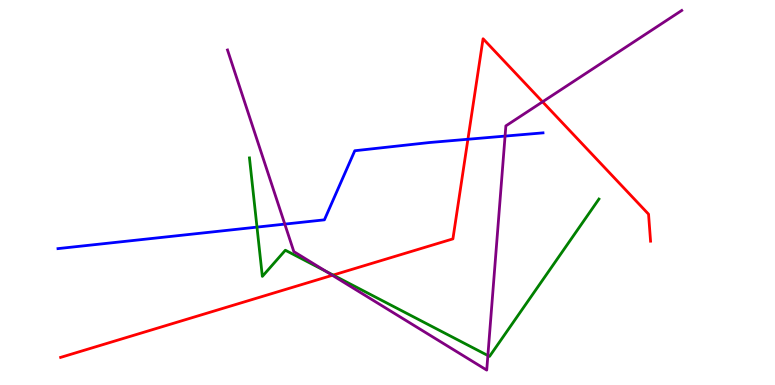[{'lines': ['blue', 'red'], 'intersections': [{'x': 6.04, 'y': 6.38}]}, {'lines': ['green', 'red'], 'intersections': [{'x': 4.3, 'y': 2.86}]}, {'lines': ['purple', 'red'], 'intersections': [{'x': 4.29, 'y': 2.85}, {'x': 7.0, 'y': 7.36}]}, {'lines': ['blue', 'green'], 'intersections': [{'x': 3.32, 'y': 4.1}]}, {'lines': ['blue', 'purple'], 'intersections': [{'x': 3.67, 'y': 4.18}, {'x': 6.52, 'y': 6.47}]}, {'lines': ['green', 'purple'], 'intersections': [{'x': 4.21, 'y': 2.95}, {'x': 6.3, 'y': 0.765}]}]